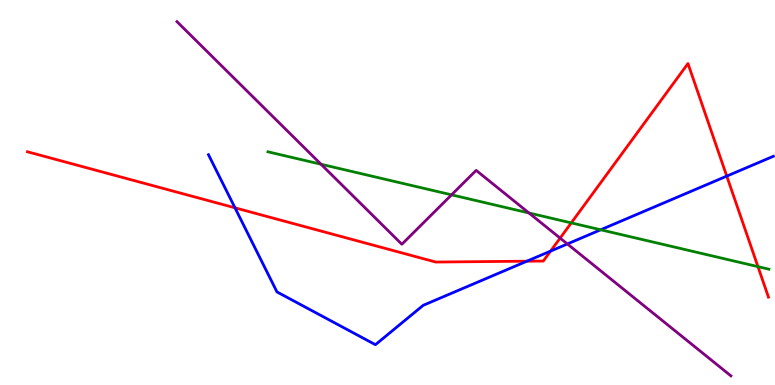[{'lines': ['blue', 'red'], 'intersections': [{'x': 3.03, 'y': 4.6}, {'x': 6.8, 'y': 3.22}, {'x': 7.1, 'y': 3.48}, {'x': 9.38, 'y': 5.43}]}, {'lines': ['green', 'red'], 'intersections': [{'x': 7.37, 'y': 4.21}, {'x': 9.78, 'y': 3.07}]}, {'lines': ['purple', 'red'], 'intersections': [{'x': 7.23, 'y': 3.82}]}, {'lines': ['blue', 'green'], 'intersections': [{'x': 7.75, 'y': 4.03}]}, {'lines': ['blue', 'purple'], 'intersections': [{'x': 7.32, 'y': 3.66}]}, {'lines': ['green', 'purple'], 'intersections': [{'x': 4.14, 'y': 5.73}, {'x': 5.83, 'y': 4.94}, {'x': 6.83, 'y': 4.47}]}]